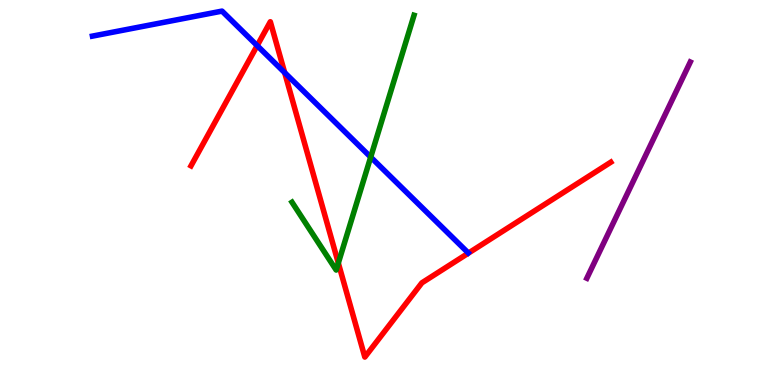[{'lines': ['blue', 'red'], 'intersections': [{'x': 3.32, 'y': 8.81}, {'x': 3.67, 'y': 8.11}]}, {'lines': ['green', 'red'], 'intersections': [{'x': 4.37, 'y': 3.17}]}, {'lines': ['purple', 'red'], 'intersections': []}, {'lines': ['blue', 'green'], 'intersections': [{'x': 4.78, 'y': 5.92}]}, {'lines': ['blue', 'purple'], 'intersections': []}, {'lines': ['green', 'purple'], 'intersections': []}]